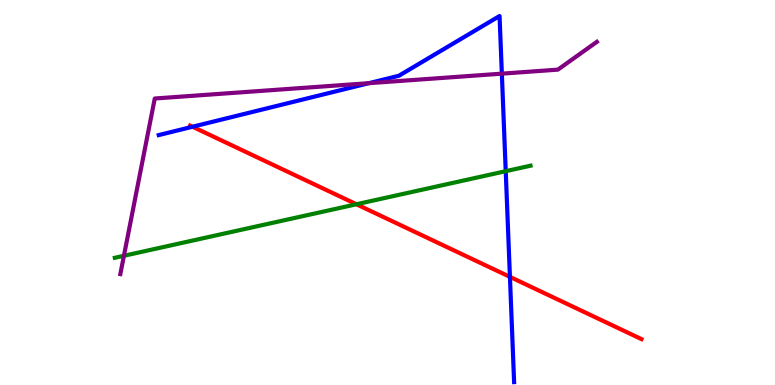[{'lines': ['blue', 'red'], 'intersections': [{'x': 2.48, 'y': 6.71}, {'x': 6.58, 'y': 2.81}]}, {'lines': ['green', 'red'], 'intersections': [{'x': 4.6, 'y': 4.69}]}, {'lines': ['purple', 'red'], 'intersections': []}, {'lines': ['blue', 'green'], 'intersections': [{'x': 6.53, 'y': 5.55}]}, {'lines': ['blue', 'purple'], 'intersections': [{'x': 4.76, 'y': 7.84}, {'x': 6.48, 'y': 8.09}]}, {'lines': ['green', 'purple'], 'intersections': [{'x': 1.6, 'y': 3.36}]}]